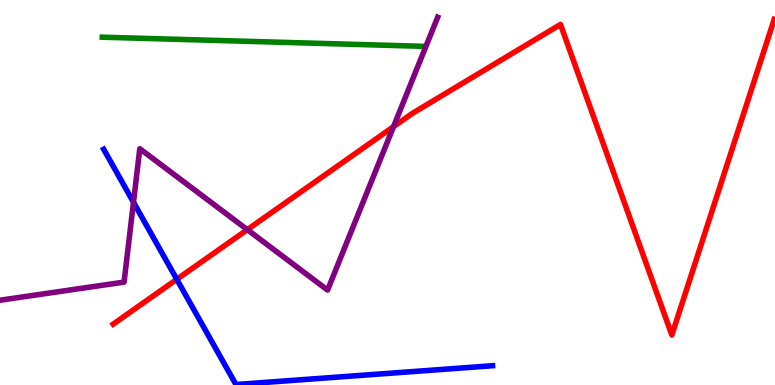[{'lines': ['blue', 'red'], 'intersections': [{'x': 2.28, 'y': 2.74}]}, {'lines': ['green', 'red'], 'intersections': []}, {'lines': ['purple', 'red'], 'intersections': [{'x': 3.19, 'y': 4.03}, {'x': 5.08, 'y': 6.71}]}, {'lines': ['blue', 'green'], 'intersections': []}, {'lines': ['blue', 'purple'], 'intersections': [{'x': 1.72, 'y': 4.75}]}, {'lines': ['green', 'purple'], 'intersections': []}]